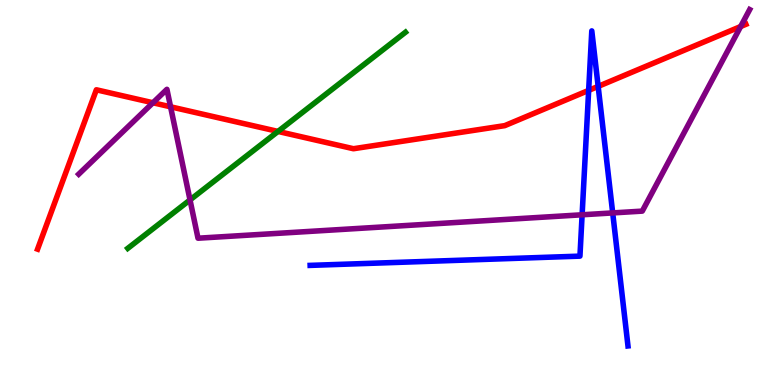[{'lines': ['blue', 'red'], 'intersections': [{'x': 7.6, 'y': 7.65}, {'x': 7.72, 'y': 7.76}]}, {'lines': ['green', 'red'], 'intersections': [{'x': 3.59, 'y': 6.59}]}, {'lines': ['purple', 'red'], 'intersections': [{'x': 1.97, 'y': 7.33}, {'x': 2.2, 'y': 7.23}, {'x': 9.56, 'y': 9.31}]}, {'lines': ['blue', 'green'], 'intersections': []}, {'lines': ['blue', 'purple'], 'intersections': [{'x': 7.51, 'y': 4.42}, {'x': 7.91, 'y': 4.47}]}, {'lines': ['green', 'purple'], 'intersections': [{'x': 2.45, 'y': 4.81}]}]